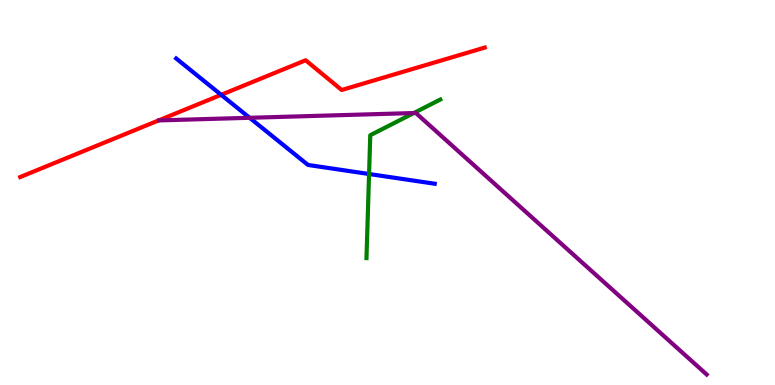[{'lines': ['blue', 'red'], 'intersections': [{'x': 2.85, 'y': 7.54}]}, {'lines': ['green', 'red'], 'intersections': []}, {'lines': ['purple', 'red'], 'intersections': []}, {'lines': ['blue', 'green'], 'intersections': [{'x': 4.76, 'y': 5.48}]}, {'lines': ['blue', 'purple'], 'intersections': [{'x': 3.22, 'y': 6.94}]}, {'lines': ['green', 'purple'], 'intersections': [{'x': 5.34, 'y': 7.06}]}]